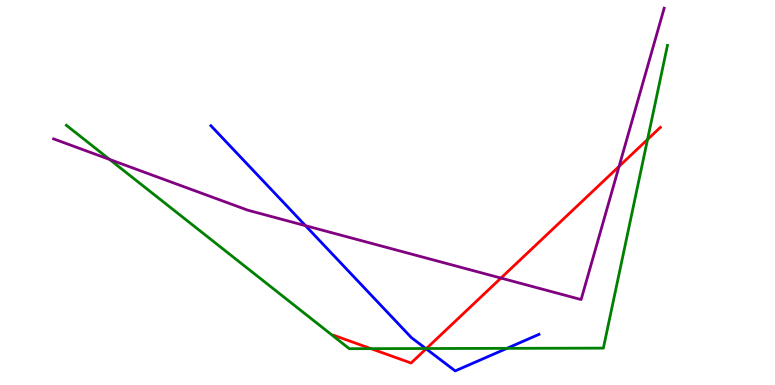[{'lines': ['blue', 'red'], 'intersections': [{'x': 5.5, 'y': 0.94}]}, {'lines': ['green', 'red'], 'intersections': [{'x': 4.79, 'y': 0.944}, {'x': 5.5, 'y': 0.947}, {'x': 8.36, 'y': 6.38}]}, {'lines': ['purple', 'red'], 'intersections': [{'x': 6.46, 'y': 2.78}, {'x': 7.99, 'y': 5.68}]}, {'lines': ['blue', 'green'], 'intersections': [{'x': 5.49, 'y': 0.947}, {'x': 6.54, 'y': 0.952}]}, {'lines': ['blue', 'purple'], 'intersections': [{'x': 3.94, 'y': 4.14}]}, {'lines': ['green', 'purple'], 'intersections': [{'x': 1.41, 'y': 5.86}]}]